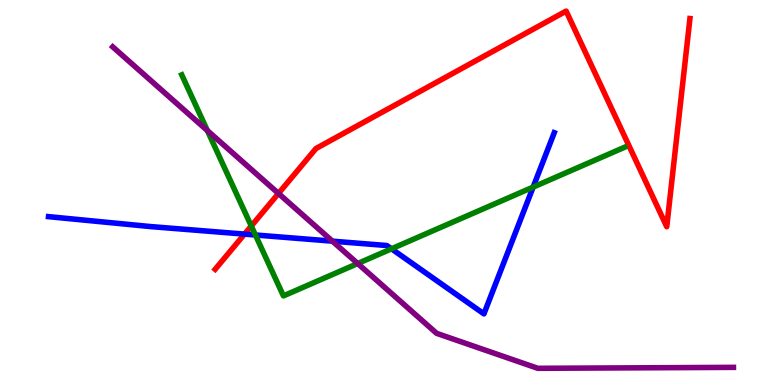[{'lines': ['blue', 'red'], 'intersections': [{'x': 3.16, 'y': 3.92}]}, {'lines': ['green', 'red'], 'intersections': [{'x': 3.24, 'y': 4.13}]}, {'lines': ['purple', 'red'], 'intersections': [{'x': 3.59, 'y': 4.98}]}, {'lines': ['blue', 'green'], 'intersections': [{'x': 3.3, 'y': 3.9}, {'x': 5.05, 'y': 3.54}, {'x': 6.88, 'y': 5.14}]}, {'lines': ['blue', 'purple'], 'intersections': [{'x': 4.29, 'y': 3.74}]}, {'lines': ['green', 'purple'], 'intersections': [{'x': 2.68, 'y': 6.61}, {'x': 4.62, 'y': 3.16}]}]